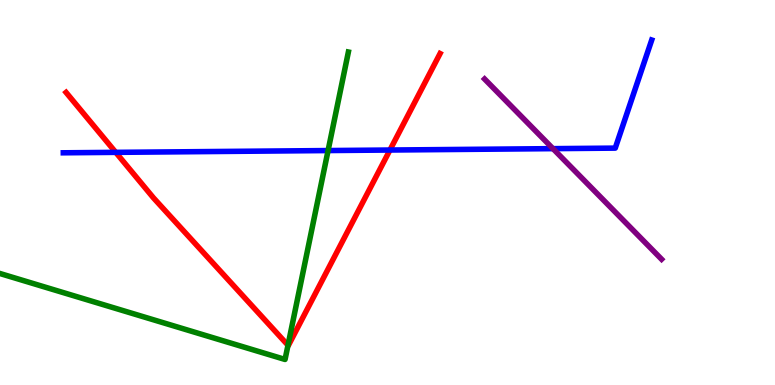[{'lines': ['blue', 'red'], 'intersections': [{'x': 1.49, 'y': 6.04}, {'x': 5.03, 'y': 6.1}]}, {'lines': ['green', 'red'], 'intersections': [{'x': 3.72, 'y': 1.03}]}, {'lines': ['purple', 'red'], 'intersections': []}, {'lines': ['blue', 'green'], 'intersections': [{'x': 4.23, 'y': 6.09}]}, {'lines': ['blue', 'purple'], 'intersections': [{'x': 7.14, 'y': 6.14}]}, {'lines': ['green', 'purple'], 'intersections': []}]